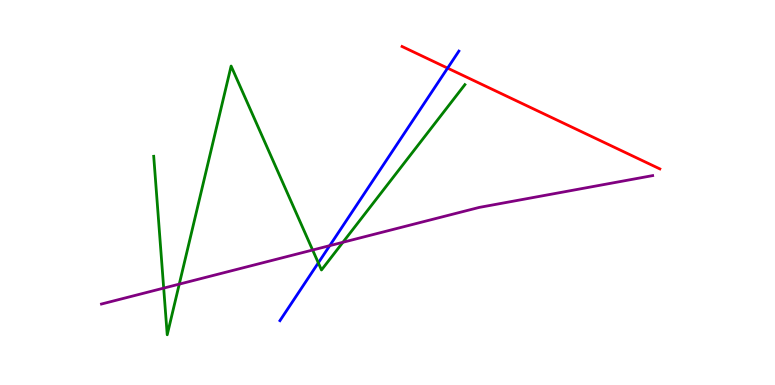[{'lines': ['blue', 'red'], 'intersections': [{'x': 5.78, 'y': 8.23}]}, {'lines': ['green', 'red'], 'intersections': []}, {'lines': ['purple', 'red'], 'intersections': []}, {'lines': ['blue', 'green'], 'intersections': [{'x': 4.11, 'y': 3.17}]}, {'lines': ['blue', 'purple'], 'intersections': [{'x': 4.25, 'y': 3.62}]}, {'lines': ['green', 'purple'], 'intersections': [{'x': 2.11, 'y': 2.52}, {'x': 2.31, 'y': 2.62}, {'x': 4.03, 'y': 3.51}, {'x': 4.42, 'y': 3.71}]}]